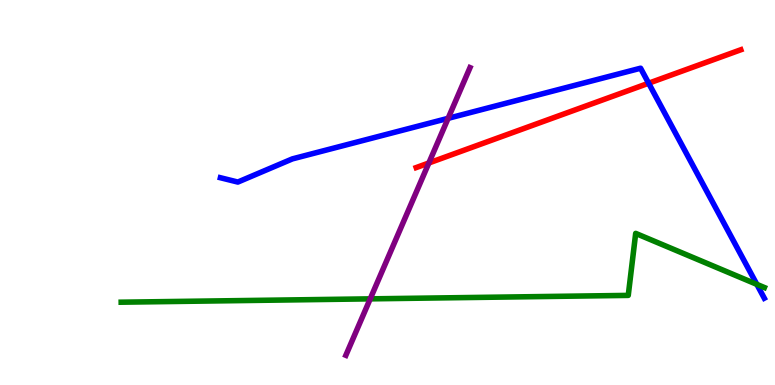[{'lines': ['blue', 'red'], 'intersections': [{'x': 8.37, 'y': 7.84}]}, {'lines': ['green', 'red'], 'intersections': []}, {'lines': ['purple', 'red'], 'intersections': [{'x': 5.53, 'y': 5.77}]}, {'lines': ['blue', 'green'], 'intersections': [{'x': 9.77, 'y': 2.61}]}, {'lines': ['blue', 'purple'], 'intersections': [{'x': 5.78, 'y': 6.93}]}, {'lines': ['green', 'purple'], 'intersections': [{'x': 4.78, 'y': 2.24}]}]